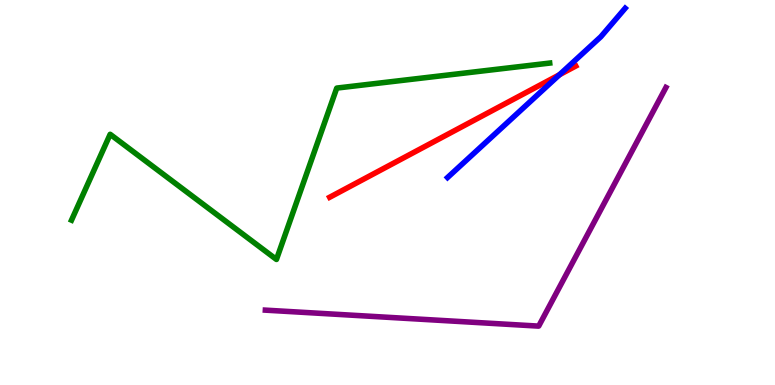[{'lines': ['blue', 'red'], 'intersections': [{'x': 7.22, 'y': 8.06}]}, {'lines': ['green', 'red'], 'intersections': []}, {'lines': ['purple', 'red'], 'intersections': []}, {'lines': ['blue', 'green'], 'intersections': []}, {'lines': ['blue', 'purple'], 'intersections': []}, {'lines': ['green', 'purple'], 'intersections': []}]